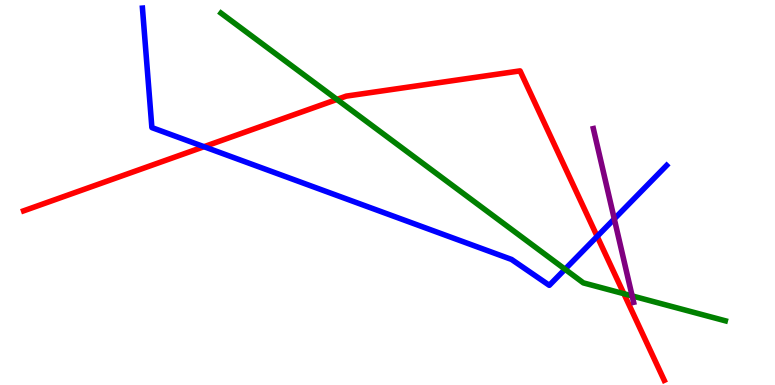[{'lines': ['blue', 'red'], 'intersections': [{'x': 2.63, 'y': 6.19}, {'x': 7.71, 'y': 3.86}]}, {'lines': ['green', 'red'], 'intersections': [{'x': 4.35, 'y': 7.42}, {'x': 8.05, 'y': 2.37}]}, {'lines': ['purple', 'red'], 'intersections': []}, {'lines': ['blue', 'green'], 'intersections': [{'x': 7.29, 'y': 3.01}]}, {'lines': ['blue', 'purple'], 'intersections': [{'x': 7.93, 'y': 4.31}]}, {'lines': ['green', 'purple'], 'intersections': [{'x': 8.16, 'y': 2.31}]}]